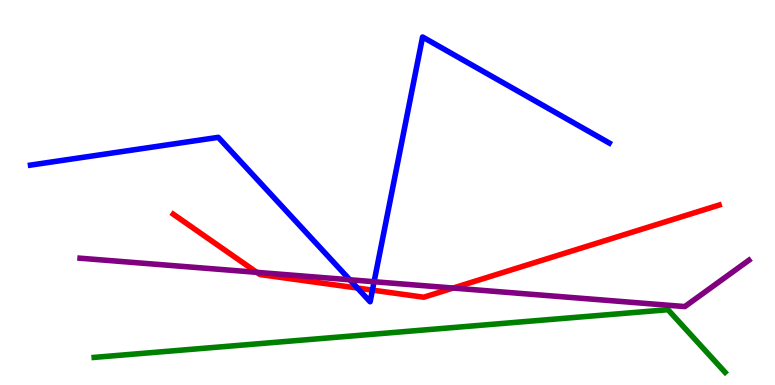[{'lines': ['blue', 'red'], 'intersections': [{'x': 4.61, 'y': 2.52}, {'x': 4.81, 'y': 2.46}]}, {'lines': ['green', 'red'], 'intersections': []}, {'lines': ['purple', 'red'], 'intersections': [{'x': 3.31, 'y': 2.93}, {'x': 5.85, 'y': 2.52}]}, {'lines': ['blue', 'green'], 'intersections': []}, {'lines': ['blue', 'purple'], 'intersections': [{'x': 4.51, 'y': 2.73}, {'x': 4.83, 'y': 2.68}]}, {'lines': ['green', 'purple'], 'intersections': []}]